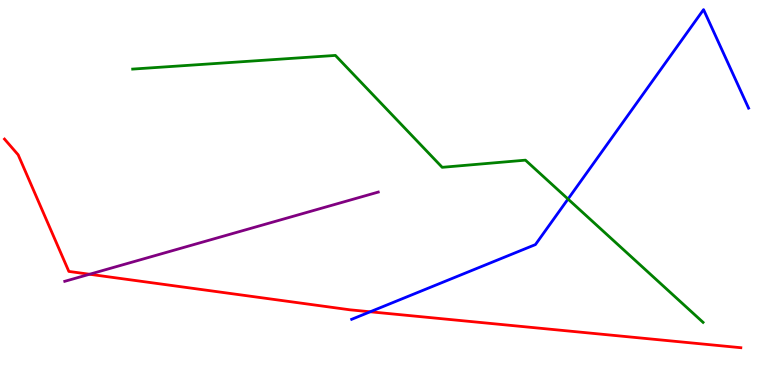[{'lines': ['blue', 'red'], 'intersections': [{'x': 4.78, 'y': 1.9}]}, {'lines': ['green', 'red'], 'intersections': []}, {'lines': ['purple', 'red'], 'intersections': [{'x': 1.16, 'y': 2.88}]}, {'lines': ['blue', 'green'], 'intersections': [{'x': 7.33, 'y': 4.83}]}, {'lines': ['blue', 'purple'], 'intersections': []}, {'lines': ['green', 'purple'], 'intersections': []}]